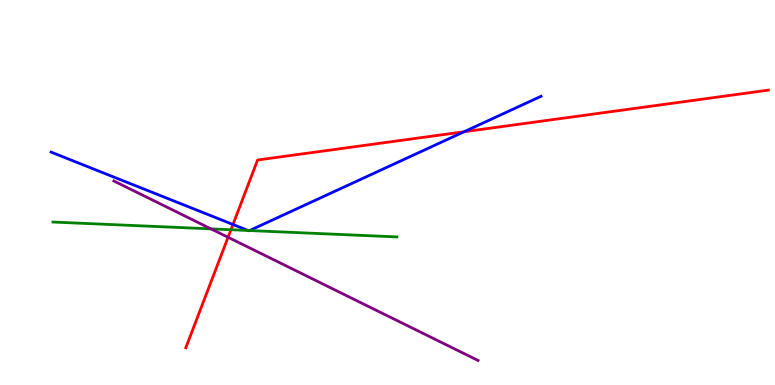[{'lines': ['blue', 'red'], 'intersections': [{'x': 3.01, 'y': 4.17}, {'x': 5.99, 'y': 6.58}]}, {'lines': ['green', 'red'], 'intersections': [{'x': 2.98, 'y': 4.03}]}, {'lines': ['purple', 'red'], 'intersections': [{'x': 2.94, 'y': 3.84}]}, {'lines': ['blue', 'green'], 'intersections': [{'x': 3.2, 'y': 4.01}, {'x': 3.22, 'y': 4.01}]}, {'lines': ['blue', 'purple'], 'intersections': []}, {'lines': ['green', 'purple'], 'intersections': [{'x': 2.72, 'y': 4.06}]}]